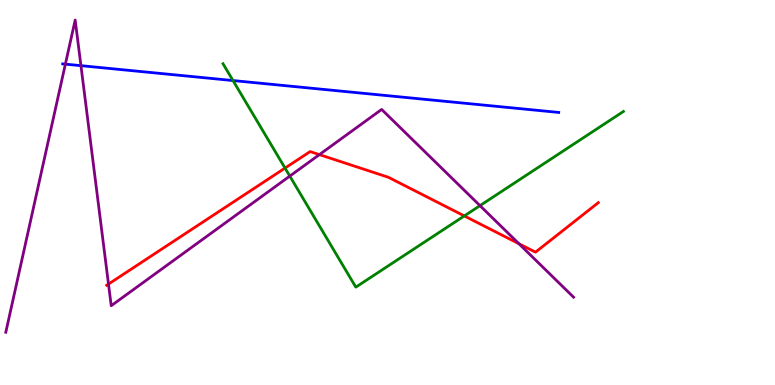[{'lines': ['blue', 'red'], 'intersections': []}, {'lines': ['green', 'red'], 'intersections': [{'x': 3.68, 'y': 5.63}, {'x': 5.99, 'y': 4.39}]}, {'lines': ['purple', 'red'], 'intersections': [{'x': 1.4, 'y': 2.62}, {'x': 4.12, 'y': 5.98}, {'x': 6.7, 'y': 3.67}]}, {'lines': ['blue', 'green'], 'intersections': [{'x': 3.01, 'y': 7.91}]}, {'lines': ['blue', 'purple'], 'intersections': [{'x': 0.844, 'y': 8.33}, {'x': 1.04, 'y': 8.29}]}, {'lines': ['green', 'purple'], 'intersections': [{'x': 3.74, 'y': 5.43}, {'x': 6.19, 'y': 4.66}]}]